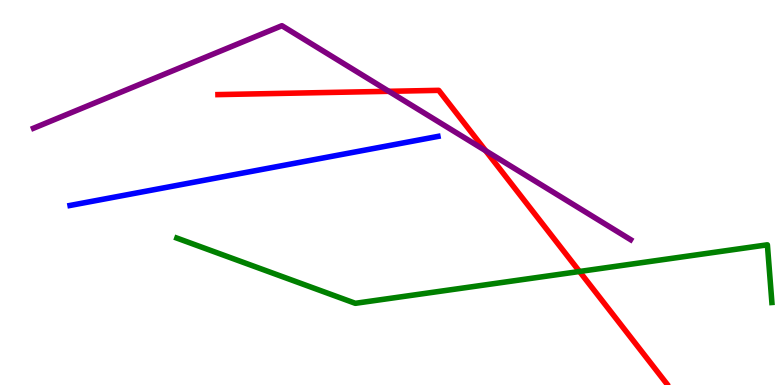[{'lines': ['blue', 'red'], 'intersections': []}, {'lines': ['green', 'red'], 'intersections': [{'x': 7.48, 'y': 2.95}]}, {'lines': ['purple', 'red'], 'intersections': [{'x': 5.02, 'y': 7.63}, {'x': 6.27, 'y': 6.09}]}, {'lines': ['blue', 'green'], 'intersections': []}, {'lines': ['blue', 'purple'], 'intersections': []}, {'lines': ['green', 'purple'], 'intersections': []}]